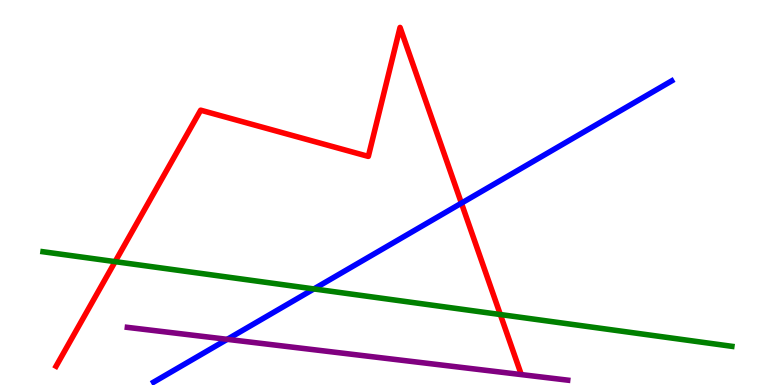[{'lines': ['blue', 'red'], 'intersections': [{'x': 5.95, 'y': 4.72}]}, {'lines': ['green', 'red'], 'intersections': [{'x': 1.49, 'y': 3.2}, {'x': 6.46, 'y': 1.83}]}, {'lines': ['purple', 'red'], 'intersections': []}, {'lines': ['blue', 'green'], 'intersections': [{'x': 4.05, 'y': 2.5}]}, {'lines': ['blue', 'purple'], 'intersections': [{'x': 2.93, 'y': 1.19}]}, {'lines': ['green', 'purple'], 'intersections': []}]